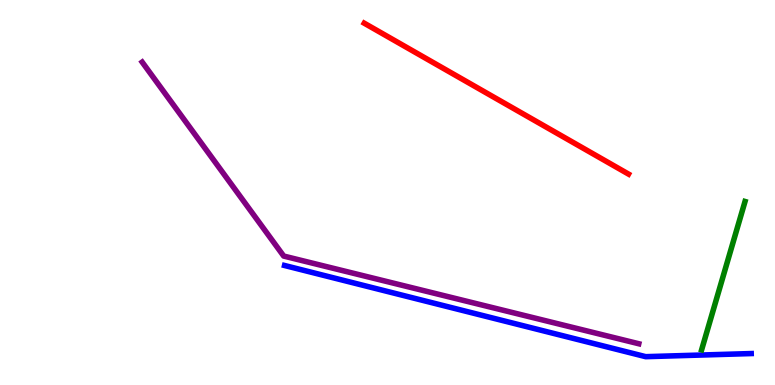[{'lines': ['blue', 'red'], 'intersections': []}, {'lines': ['green', 'red'], 'intersections': []}, {'lines': ['purple', 'red'], 'intersections': []}, {'lines': ['blue', 'green'], 'intersections': []}, {'lines': ['blue', 'purple'], 'intersections': []}, {'lines': ['green', 'purple'], 'intersections': []}]